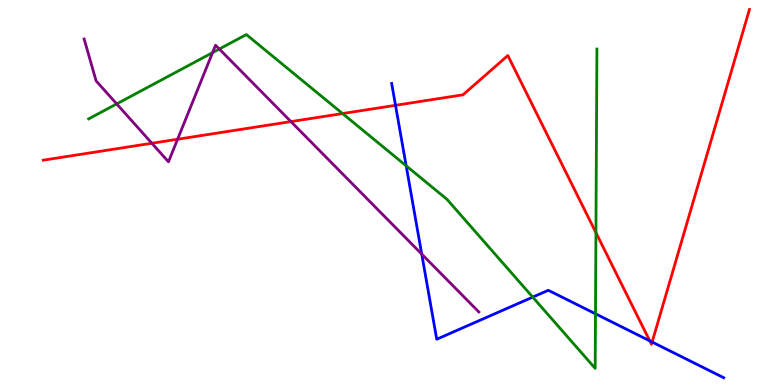[{'lines': ['blue', 'red'], 'intersections': [{'x': 5.1, 'y': 7.26}, {'x': 8.38, 'y': 1.15}, {'x': 8.41, 'y': 1.12}]}, {'lines': ['green', 'red'], 'intersections': [{'x': 4.42, 'y': 7.05}, {'x': 7.69, 'y': 3.96}]}, {'lines': ['purple', 'red'], 'intersections': [{'x': 1.96, 'y': 6.28}, {'x': 2.29, 'y': 6.38}, {'x': 3.75, 'y': 6.84}]}, {'lines': ['blue', 'green'], 'intersections': [{'x': 5.24, 'y': 5.69}, {'x': 6.87, 'y': 2.28}, {'x': 7.68, 'y': 1.85}]}, {'lines': ['blue', 'purple'], 'intersections': [{'x': 5.44, 'y': 3.4}]}, {'lines': ['green', 'purple'], 'intersections': [{'x': 1.51, 'y': 7.3}, {'x': 2.74, 'y': 8.63}, {'x': 2.83, 'y': 8.73}]}]